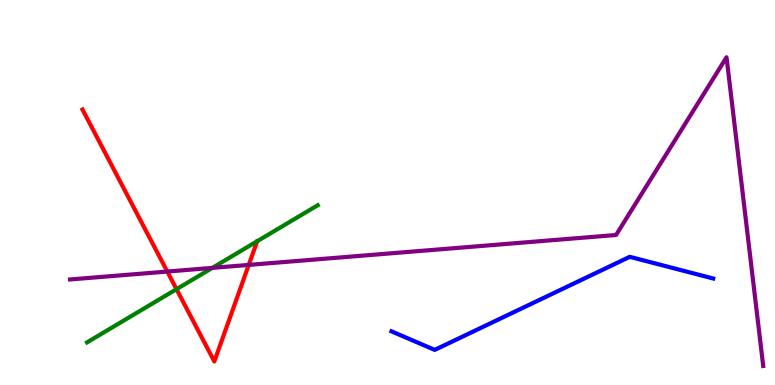[{'lines': ['blue', 'red'], 'intersections': []}, {'lines': ['green', 'red'], 'intersections': [{'x': 2.28, 'y': 2.49}]}, {'lines': ['purple', 'red'], 'intersections': [{'x': 2.16, 'y': 2.95}, {'x': 3.21, 'y': 3.12}]}, {'lines': ['blue', 'green'], 'intersections': []}, {'lines': ['blue', 'purple'], 'intersections': []}, {'lines': ['green', 'purple'], 'intersections': [{'x': 2.74, 'y': 3.04}]}]